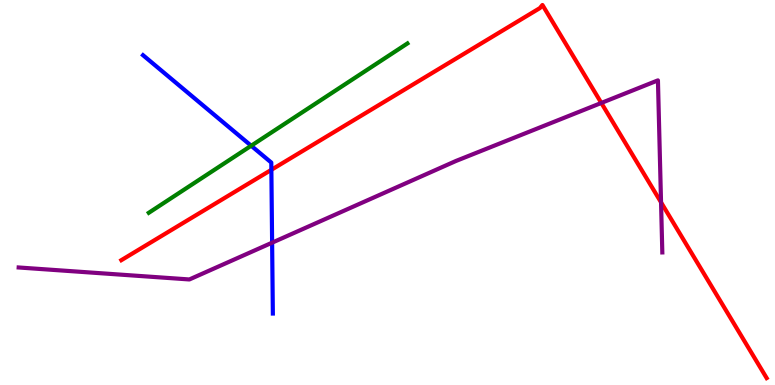[{'lines': ['blue', 'red'], 'intersections': [{'x': 3.5, 'y': 5.59}]}, {'lines': ['green', 'red'], 'intersections': []}, {'lines': ['purple', 'red'], 'intersections': [{'x': 7.76, 'y': 7.33}, {'x': 8.53, 'y': 4.74}]}, {'lines': ['blue', 'green'], 'intersections': [{'x': 3.24, 'y': 6.21}]}, {'lines': ['blue', 'purple'], 'intersections': [{'x': 3.51, 'y': 3.7}]}, {'lines': ['green', 'purple'], 'intersections': []}]